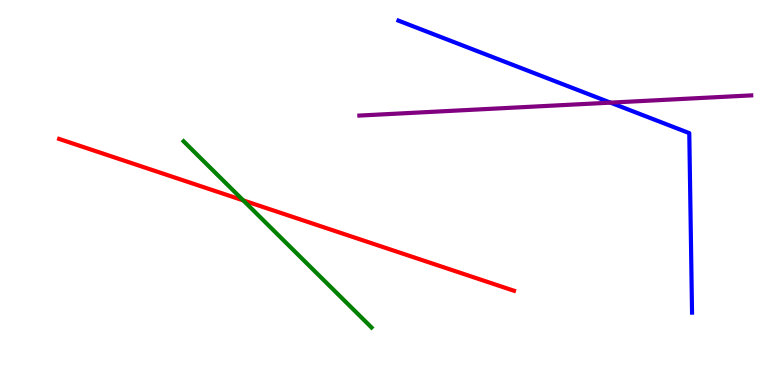[{'lines': ['blue', 'red'], 'intersections': []}, {'lines': ['green', 'red'], 'intersections': [{'x': 3.14, 'y': 4.8}]}, {'lines': ['purple', 'red'], 'intersections': []}, {'lines': ['blue', 'green'], 'intersections': []}, {'lines': ['blue', 'purple'], 'intersections': [{'x': 7.88, 'y': 7.33}]}, {'lines': ['green', 'purple'], 'intersections': []}]